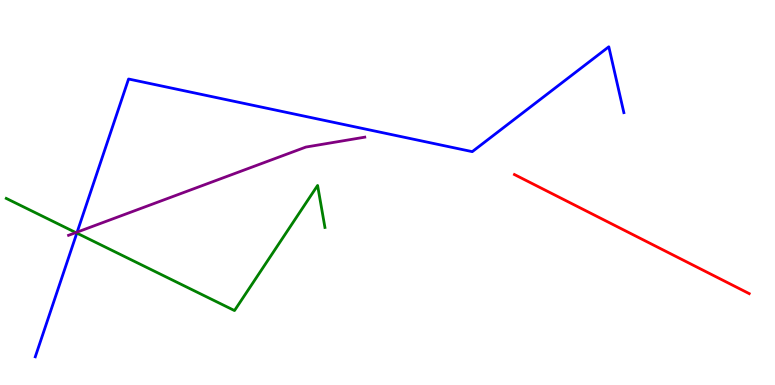[{'lines': ['blue', 'red'], 'intersections': []}, {'lines': ['green', 'red'], 'intersections': []}, {'lines': ['purple', 'red'], 'intersections': []}, {'lines': ['blue', 'green'], 'intersections': [{'x': 0.991, 'y': 3.95}]}, {'lines': ['blue', 'purple'], 'intersections': [{'x': 0.996, 'y': 3.97}]}, {'lines': ['green', 'purple'], 'intersections': [{'x': 0.979, 'y': 3.96}]}]